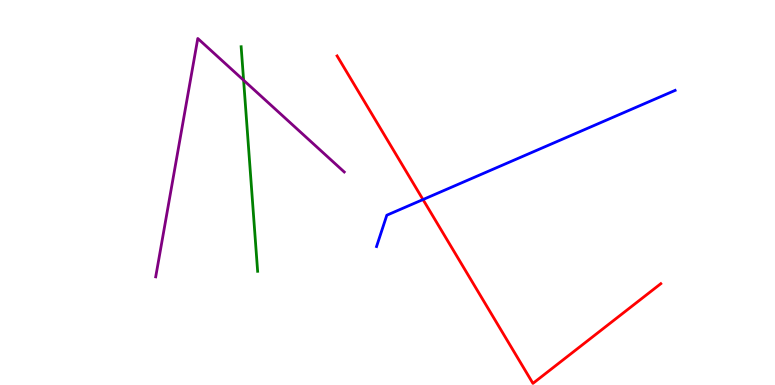[{'lines': ['blue', 'red'], 'intersections': [{'x': 5.46, 'y': 4.82}]}, {'lines': ['green', 'red'], 'intersections': []}, {'lines': ['purple', 'red'], 'intersections': []}, {'lines': ['blue', 'green'], 'intersections': []}, {'lines': ['blue', 'purple'], 'intersections': []}, {'lines': ['green', 'purple'], 'intersections': [{'x': 3.14, 'y': 7.92}]}]